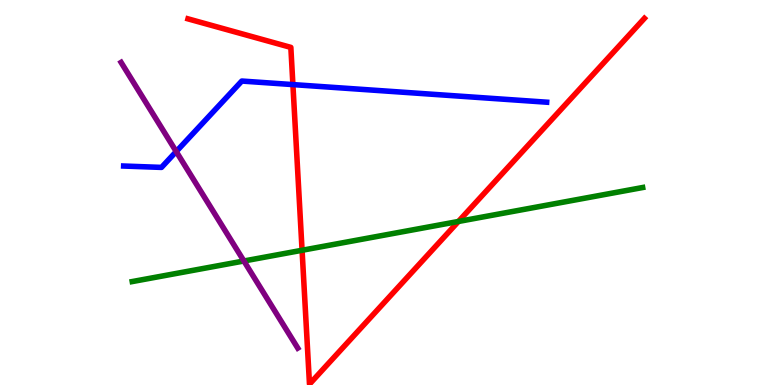[{'lines': ['blue', 'red'], 'intersections': [{'x': 3.78, 'y': 7.8}]}, {'lines': ['green', 'red'], 'intersections': [{'x': 3.9, 'y': 3.5}, {'x': 5.92, 'y': 4.25}]}, {'lines': ['purple', 'red'], 'intersections': []}, {'lines': ['blue', 'green'], 'intersections': []}, {'lines': ['blue', 'purple'], 'intersections': [{'x': 2.27, 'y': 6.06}]}, {'lines': ['green', 'purple'], 'intersections': [{'x': 3.15, 'y': 3.22}]}]